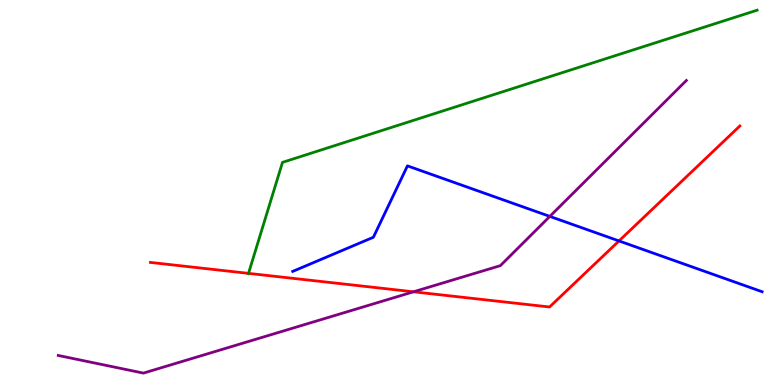[{'lines': ['blue', 'red'], 'intersections': [{'x': 7.99, 'y': 3.74}]}, {'lines': ['green', 'red'], 'intersections': [{'x': 3.21, 'y': 2.9}]}, {'lines': ['purple', 'red'], 'intersections': [{'x': 5.34, 'y': 2.42}]}, {'lines': ['blue', 'green'], 'intersections': []}, {'lines': ['blue', 'purple'], 'intersections': [{'x': 7.09, 'y': 4.38}]}, {'lines': ['green', 'purple'], 'intersections': []}]